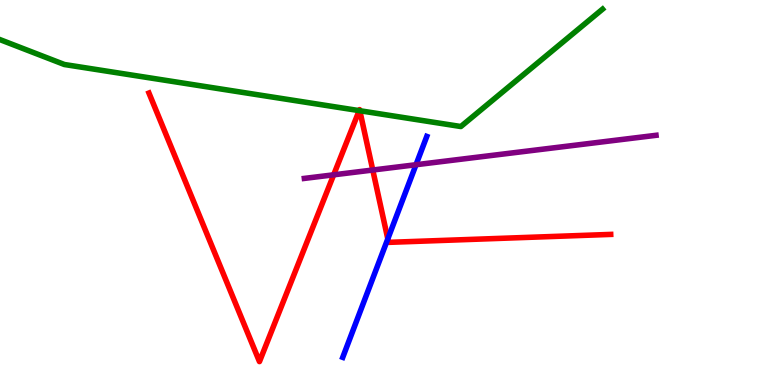[{'lines': ['blue', 'red'], 'intersections': [{'x': 5.0, 'y': 3.79}]}, {'lines': ['green', 'red'], 'intersections': [{'x': 4.63, 'y': 7.13}, {'x': 4.64, 'y': 7.12}]}, {'lines': ['purple', 'red'], 'intersections': [{'x': 4.31, 'y': 5.46}, {'x': 4.81, 'y': 5.58}]}, {'lines': ['blue', 'green'], 'intersections': []}, {'lines': ['blue', 'purple'], 'intersections': [{'x': 5.37, 'y': 5.72}]}, {'lines': ['green', 'purple'], 'intersections': []}]